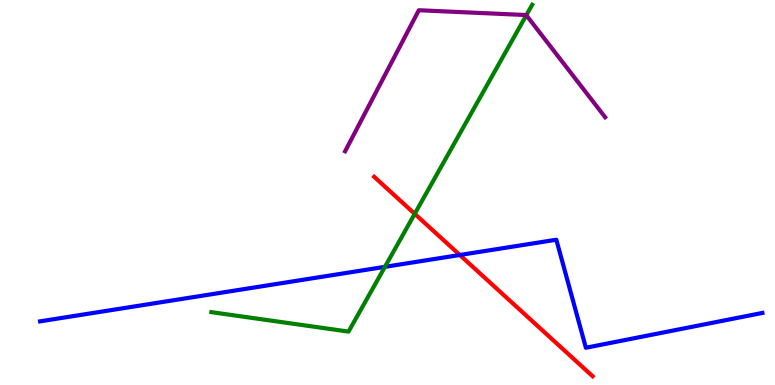[{'lines': ['blue', 'red'], 'intersections': [{'x': 5.93, 'y': 3.38}]}, {'lines': ['green', 'red'], 'intersections': [{'x': 5.35, 'y': 4.45}]}, {'lines': ['purple', 'red'], 'intersections': []}, {'lines': ['blue', 'green'], 'intersections': [{'x': 4.97, 'y': 3.07}]}, {'lines': ['blue', 'purple'], 'intersections': []}, {'lines': ['green', 'purple'], 'intersections': [{'x': 6.79, 'y': 9.61}]}]